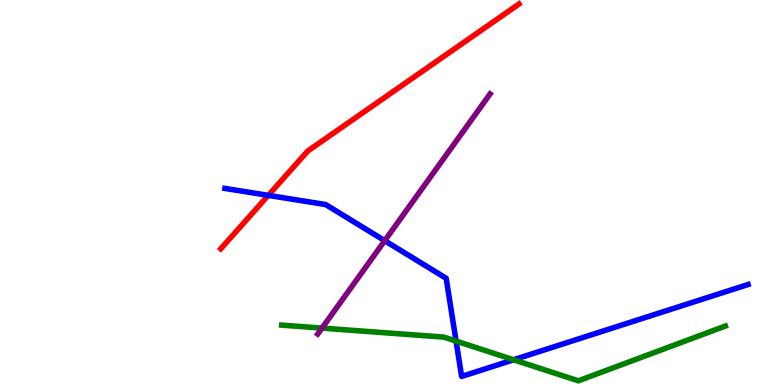[{'lines': ['blue', 'red'], 'intersections': [{'x': 3.46, 'y': 4.93}]}, {'lines': ['green', 'red'], 'intersections': []}, {'lines': ['purple', 'red'], 'intersections': []}, {'lines': ['blue', 'green'], 'intersections': [{'x': 5.88, 'y': 1.14}, {'x': 6.63, 'y': 0.655}]}, {'lines': ['blue', 'purple'], 'intersections': [{'x': 4.96, 'y': 3.75}]}, {'lines': ['green', 'purple'], 'intersections': [{'x': 4.15, 'y': 1.48}]}]